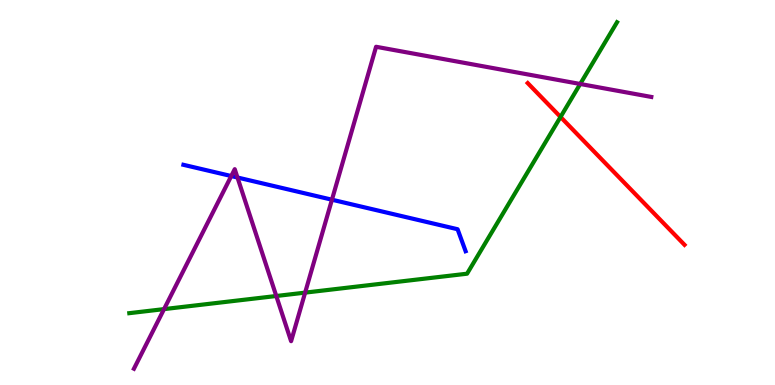[{'lines': ['blue', 'red'], 'intersections': []}, {'lines': ['green', 'red'], 'intersections': [{'x': 7.23, 'y': 6.96}]}, {'lines': ['purple', 'red'], 'intersections': []}, {'lines': ['blue', 'green'], 'intersections': []}, {'lines': ['blue', 'purple'], 'intersections': [{'x': 2.98, 'y': 5.43}, {'x': 3.06, 'y': 5.39}, {'x': 4.28, 'y': 4.81}]}, {'lines': ['green', 'purple'], 'intersections': [{'x': 2.12, 'y': 1.97}, {'x': 3.57, 'y': 2.31}, {'x': 3.94, 'y': 2.4}, {'x': 7.49, 'y': 7.82}]}]